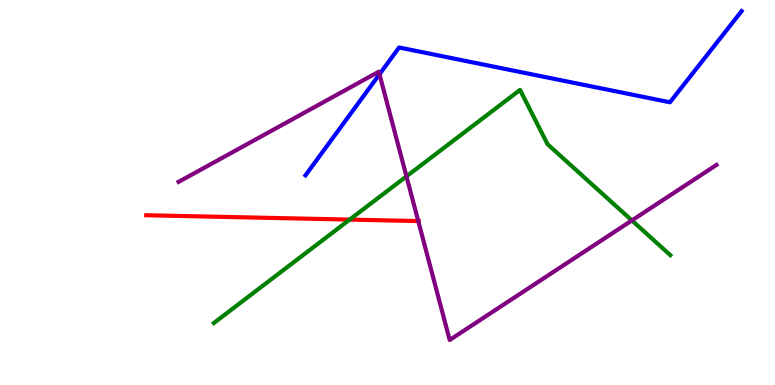[{'lines': ['blue', 'red'], 'intersections': []}, {'lines': ['green', 'red'], 'intersections': [{'x': 4.51, 'y': 4.3}]}, {'lines': ['purple', 'red'], 'intersections': [{'x': 5.4, 'y': 4.26}]}, {'lines': ['blue', 'green'], 'intersections': []}, {'lines': ['blue', 'purple'], 'intersections': [{'x': 4.9, 'y': 8.07}]}, {'lines': ['green', 'purple'], 'intersections': [{'x': 5.24, 'y': 5.42}, {'x': 8.15, 'y': 4.27}]}]